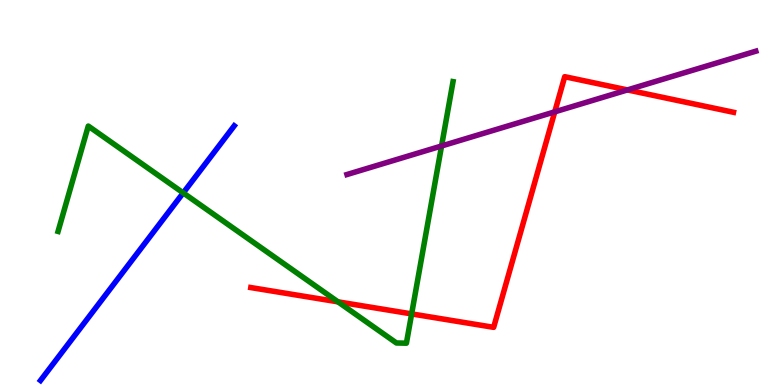[{'lines': ['blue', 'red'], 'intersections': []}, {'lines': ['green', 'red'], 'intersections': [{'x': 4.36, 'y': 2.16}, {'x': 5.31, 'y': 1.85}]}, {'lines': ['purple', 'red'], 'intersections': [{'x': 7.16, 'y': 7.09}, {'x': 8.1, 'y': 7.66}]}, {'lines': ['blue', 'green'], 'intersections': [{'x': 2.36, 'y': 4.99}]}, {'lines': ['blue', 'purple'], 'intersections': []}, {'lines': ['green', 'purple'], 'intersections': [{'x': 5.7, 'y': 6.21}]}]